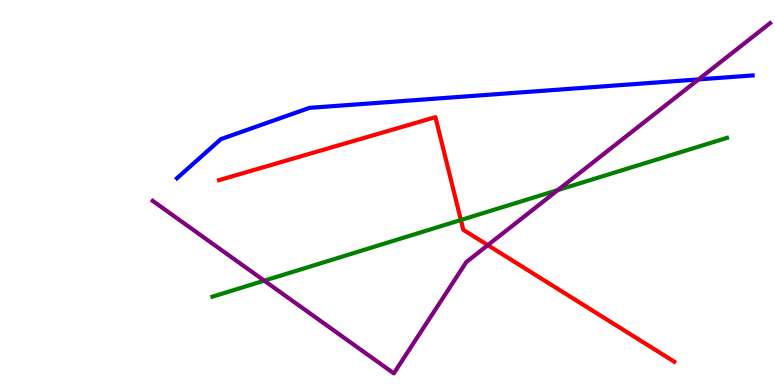[{'lines': ['blue', 'red'], 'intersections': []}, {'lines': ['green', 'red'], 'intersections': [{'x': 5.95, 'y': 4.29}]}, {'lines': ['purple', 'red'], 'intersections': [{'x': 6.29, 'y': 3.63}]}, {'lines': ['blue', 'green'], 'intersections': []}, {'lines': ['blue', 'purple'], 'intersections': [{'x': 9.01, 'y': 7.94}]}, {'lines': ['green', 'purple'], 'intersections': [{'x': 3.41, 'y': 2.71}, {'x': 7.2, 'y': 5.06}]}]